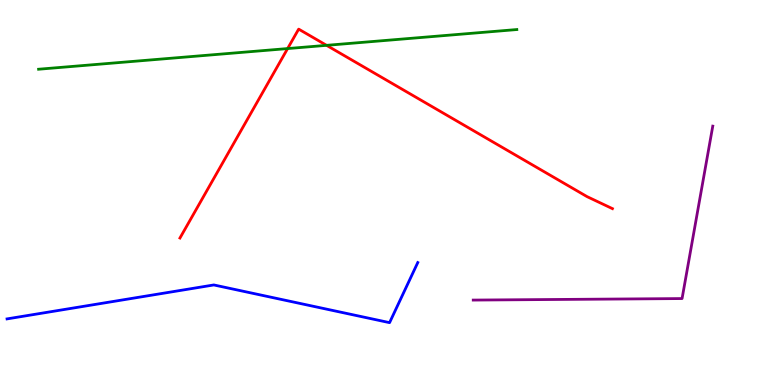[{'lines': ['blue', 'red'], 'intersections': []}, {'lines': ['green', 'red'], 'intersections': [{'x': 3.71, 'y': 8.74}, {'x': 4.21, 'y': 8.82}]}, {'lines': ['purple', 'red'], 'intersections': []}, {'lines': ['blue', 'green'], 'intersections': []}, {'lines': ['blue', 'purple'], 'intersections': []}, {'lines': ['green', 'purple'], 'intersections': []}]